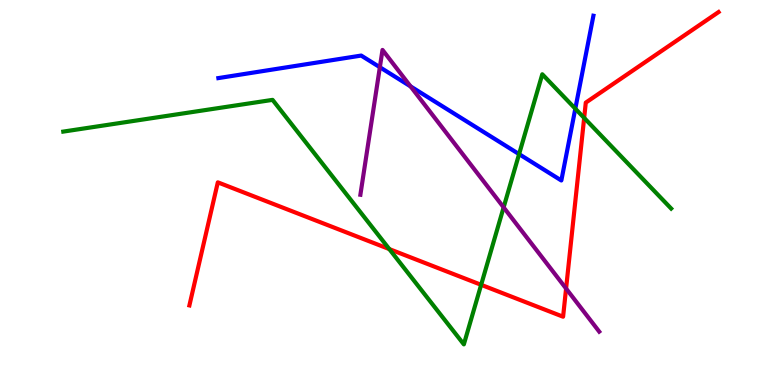[{'lines': ['blue', 'red'], 'intersections': []}, {'lines': ['green', 'red'], 'intersections': [{'x': 5.02, 'y': 3.53}, {'x': 6.21, 'y': 2.6}, {'x': 7.54, 'y': 6.94}]}, {'lines': ['purple', 'red'], 'intersections': [{'x': 7.3, 'y': 2.51}]}, {'lines': ['blue', 'green'], 'intersections': [{'x': 6.7, 'y': 6.0}, {'x': 7.42, 'y': 7.18}]}, {'lines': ['blue', 'purple'], 'intersections': [{'x': 4.9, 'y': 8.25}, {'x': 5.3, 'y': 7.76}]}, {'lines': ['green', 'purple'], 'intersections': [{'x': 6.5, 'y': 4.61}]}]